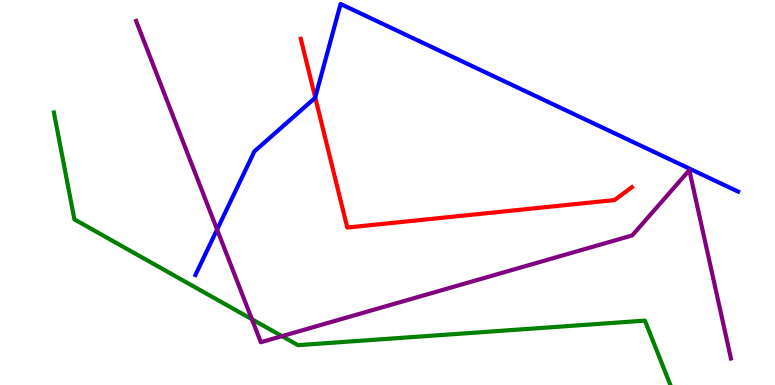[{'lines': ['blue', 'red'], 'intersections': [{'x': 4.07, 'y': 7.47}]}, {'lines': ['green', 'red'], 'intersections': []}, {'lines': ['purple', 'red'], 'intersections': []}, {'lines': ['blue', 'green'], 'intersections': []}, {'lines': ['blue', 'purple'], 'intersections': [{'x': 2.8, 'y': 4.04}]}, {'lines': ['green', 'purple'], 'intersections': [{'x': 3.25, 'y': 1.71}, {'x': 3.64, 'y': 1.27}]}]